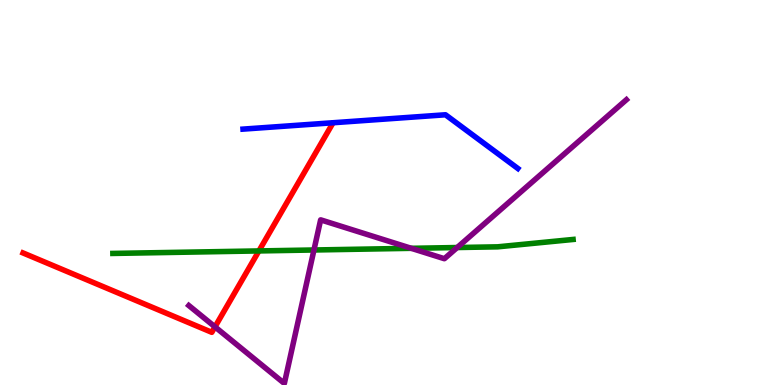[{'lines': ['blue', 'red'], 'intersections': []}, {'lines': ['green', 'red'], 'intersections': [{'x': 3.34, 'y': 3.48}]}, {'lines': ['purple', 'red'], 'intersections': [{'x': 2.77, 'y': 1.51}]}, {'lines': ['blue', 'green'], 'intersections': []}, {'lines': ['blue', 'purple'], 'intersections': []}, {'lines': ['green', 'purple'], 'intersections': [{'x': 4.05, 'y': 3.51}, {'x': 5.31, 'y': 3.55}, {'x': 5.9, 'y': 3.57}]}]